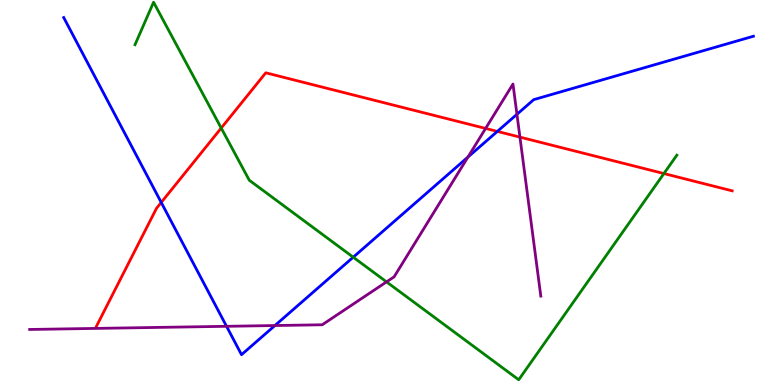[{'lines': ['blue', 'red'], 'intersections': [{'x': 2.08, 'y': 4.74}, {'x': 6.42, 'y': 6.59}]}, {'lines': ['green', 'red'], 'intersections': [{'x': 2.85, 'y': 6.67}, {'x': 8.57, 'y': 5.49}]}, {'lines': ['purple', 'red'], 'intersections': [{'x': 6.27, 'y': 6.66}, {'x': 6.71, 'y': 6.44}]}, {'lines': ['blue', 'green'], 'intersections': [{'x': 4.56, 'y': 3.32}]}, {'lines': ['blue', 'purple'], 'intersections': [{'x': 2.92, 'y': 1.52}, {'x': 3.55, 'y': 1.54}, {'x': 6.04, 'y': 5.92}, {'x': 6.67, 'y': 7.03}]}, {'lines': ['green', 'purple'], 'intersections': [{'x': 4.99, 'y': 2.68}]}]